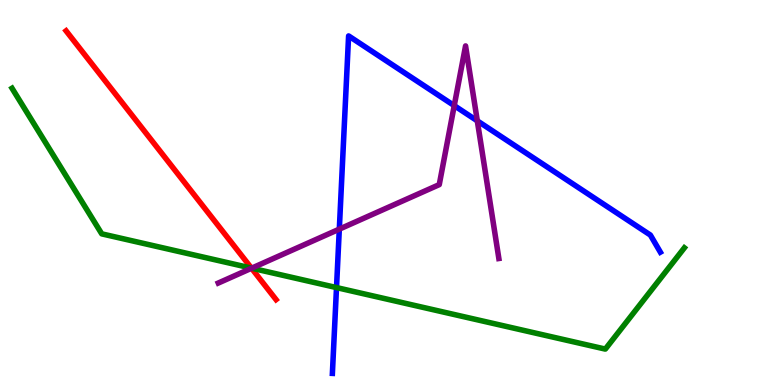[{'lines': ['blue', 'red'], 'intersections': []}, {'lines': ['green', 'red'], 'intersections': [{'x': 3.24, 'y': 3.04}]}, {'lines': ['purple', 'red'], 'intersections': [{'x': 3.25, 'y': 3.03}]}, {'lines': ['blue', 'green'], 'intersections': [{'x': 4.34, 'y': 2.53}]}, {'lines': ['blue', 'purple'], 'intersections': [{'x': 4.38, 'y': 4.05}, {'x': 5.86, 'y': 7.26}, {'x': 6.16, 'y': 6.86}]}, {'lines': ['green', 'purple'], 'intersections': [{'x': 3.25, 'y': 3.03}]}]